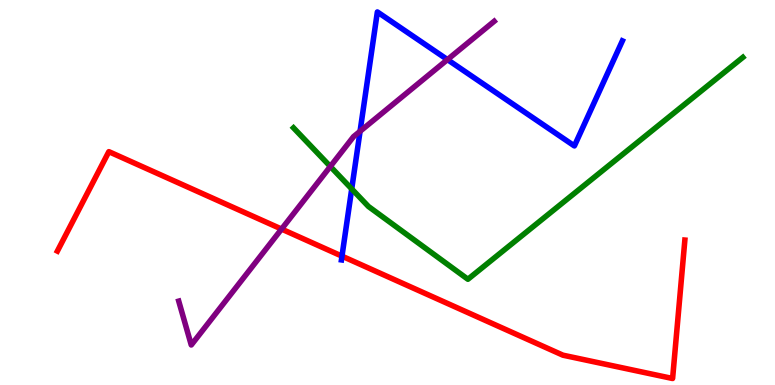[{'lines': ['blue', 'red'], 'intersections': [{'x': 4.41, 'y': 3.35}]}, {'lines': ['green', 'red'], 'intersections': []}, {'lines': ['purple', 'red'], 'intersections': [{'x': 3.63, 'y': 4.05}]}, {'lines': ['blue', 'green'], 'intersections': [{'x': 4.54, 'y': 5.09}]}, {'lines': ['blue', 'purple'], 'intersections': [{'x': 4.65, 'y': 6.59}, {'x': 5.77, 'y': 8.45}]}, {'lines': ['green', 'purple'], 'intersections': [{'x': 4.26, 'y': 5.68}]}]